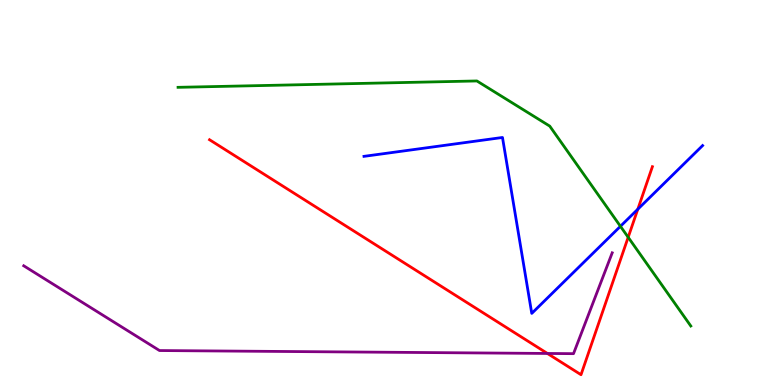[{'lines': ['blue', 'red'], 'intersections': [{'x': 8.23, 'y': 4.57}]}, {'lines': ['green', 'red'], 'intersections': [{'x': 8.11, 'y': 3.84}]}, {'lines': ['purple', 'red'], 'intersections': [{'x': 7.06, 'y': 0.819}]}, {'lines': ['blue', 'green'], 'intersections': [{'x': 8.01, 'y': 4.12}]}, {'lines': ['blue', 'purple'], 'intersections': []}, {'lines': ['green', 'purple'], 'intersections': []}]